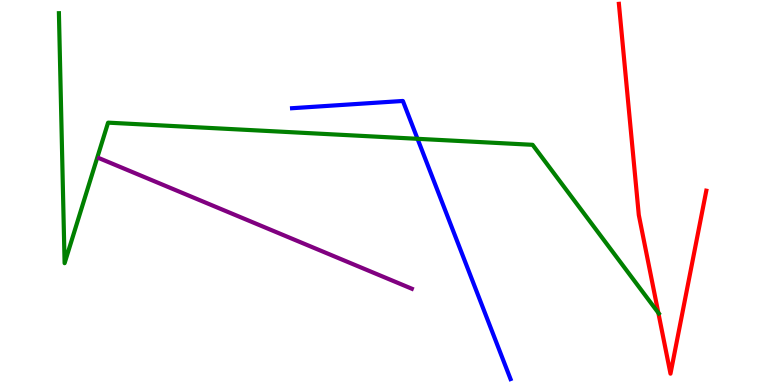[{'lines': ['blue', 'red'], 'intersections': []}, {'lines': ['green', 'red'], 'intersections': [{'x': 8.49, 'y': 1.87}]}, {'lines': ['purple', 'red'], 'intersections': []}, {'lines': ['blue', 'green'], 'intersections': [{'x': 5.39, 'y': 6.39}]}, {'lines': ['blue', 'purple'], 'intersections': []}, {'lines': ['green', 'purple'], 'intersections': []}]